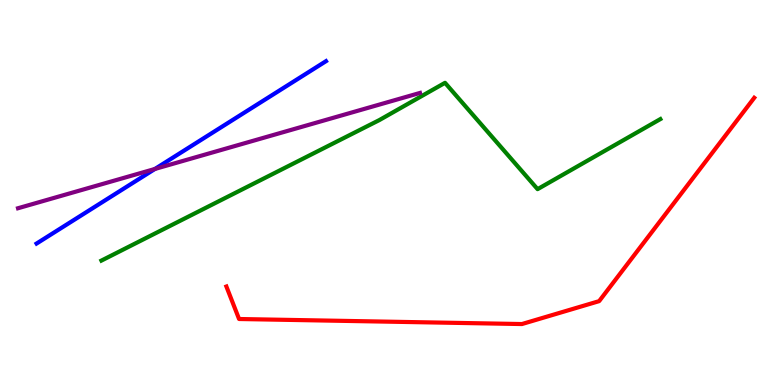[{'lines': ['blue', 'red'], 'intersections': []}, {'lines': ['green', 'red'], 'intersections': []}, {'lines': ['purple', 'red'], 'intersections': []}, {'lines': ['blue', 'green'], 'intersections': []}, {'lines': ['blue', 'purple'], 'intersections': [{'x': 2.0, 'y': 5.61}]}, {'lines': ['green', 'purple'], 'intersections': []}]